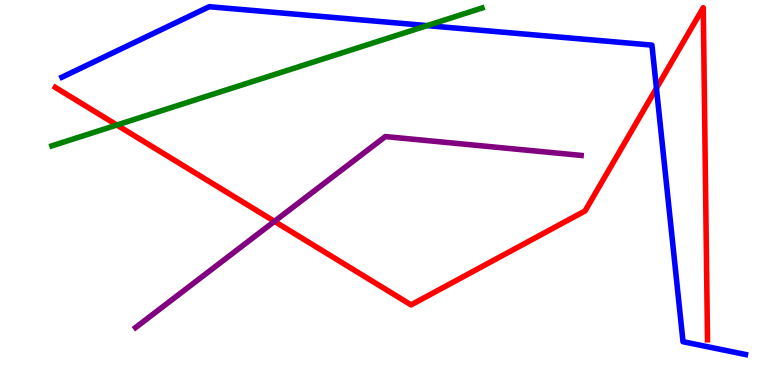[{'lines': ['blue', 'red'], 'intersections': [{'x': 8.47, 'y': 7.71}]}, {'lines': ['green', 'red'], 'intersections': [{'x': 1.51, 'y': 6.75}]}, {'lines': ['purple', 'red'], 'intersections': [{'x': 3.54, 'y': 4.25}]}, {'lines': ['blue', 'green'], 'intersections': [{'x': 5.51, 'y': 9.33}]}, {'lines': ['blue', 'purple'], 'intersections': []}, {'lines': ['green', 'purple'], 'intersections': []}]